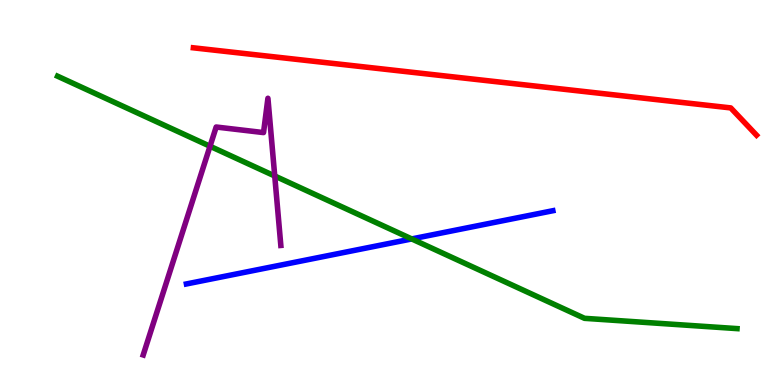[{'lines': ['blue', 'red'], 'intersections': []}, {'lines': ['green', 'red'], 'intersections': []}, {'lines': ['purple', 'red'], 'intersections': []}, {'lines': ['blue', 'green'], 'intersections': [{'x': 5.31, 'y': 3.79}]}, {'lines': ['blue', 'purple'], 'intersections': []}, {'lines': ['green', 'purple'], 'intersections': [{'x': 2.71, 'y': 6.2}, {'x': 3.55, 'y': 5.43}]}]